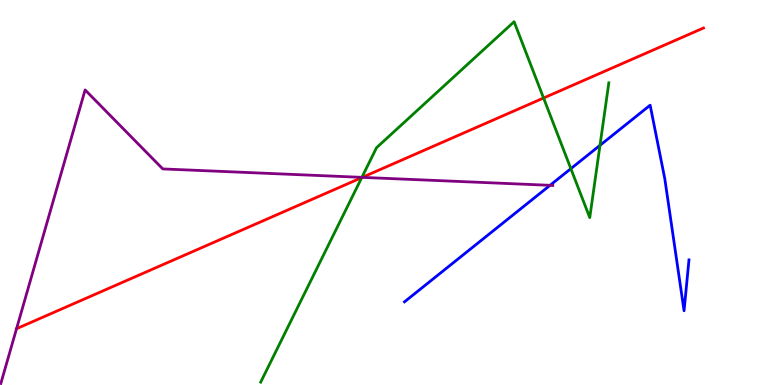[{'lines': ['blue', 'red'], 'intersections': []}, {'lines': ['green', 'red'], 'intersections': [{'x': 4.67, 'y': 5.39}, {'x': 7.01, 'y': 7.45}]}, {'lines': ['purple', 'red'], 'intersections': [{'x': 0.214, 'y': 1.46}, {'x': 4.67, 'y': 5.39}]}, {'lines': ['blue', 'green'], 'intersections': [{'x': 7.37, 'y': 5.62}, {'x': 7.74, 'y': 6.22}]}, {'lines': ['blue', 'purple'], 'intersections': [{'x': 7.1, 'y': 5.19}]}, {'lines': ['green', 'purple'], 'intersections': [{'x': 4.67, 'y': 5.39}]}]